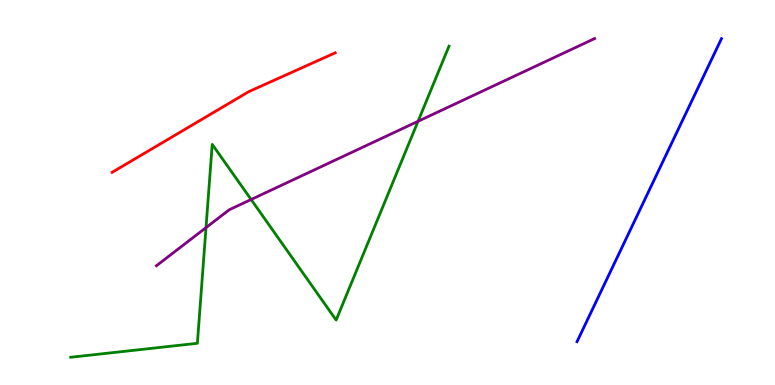[{'lines': ['blue', 'red'], 'intersections': []}, {'lines': ['green', 'red'], 'intersections': []}, {'lines': ['purple', 'red'], 'intersections': []}, {'lines': ['blue', 'green'], 'intersections': []}, {'lines': ['blue', 'purple'], 'intersections': []}, {'lines': ['green', 'purple'], 'intersections': [{'x': 2.66, 'y': 4.09}, {'x': 3.24, 'y': 4.82}, {'x': 5.39, 'y': 6.85}]}]